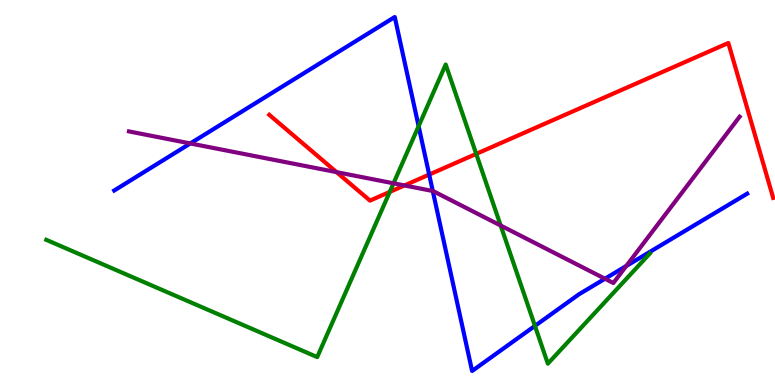[{'lines': ['blue', 'red'], 'intersections': [{'x': 5.54, 'y': 5.47}]}, {'lines': ['green', 'red'], 'intersections': [{'x': 5.03, 'y': 5.02}, {'x': 6.14, 'y': 6.0}]}, {'lines': ['purple', 'red'], 'intersections': [{'x': 4.34, 'y': 5.53}, {'x': 5.22, 'y': 5.18}]}, {'lines': ['blue', 'green'], 'intersections': [{'x': 5.4, 'y': 6.72}, {'x': 6.9, 'y': 1.54}]}, {'lines': ['blue', 'purple'], 'intersections': [{'x': 2.46, 'y': 6.27}, {'x': 5.58, 'y': 5.04}, {'x': 7.81, 'y': 2.76}, {'x': 8.08, 'y': 3.09}]}, {'lines': ['green', 'purple'], 'intersections': [{'x': 5.08, 'y': 5.24}, {'x': 6.46, 'y': 4.14}]}]